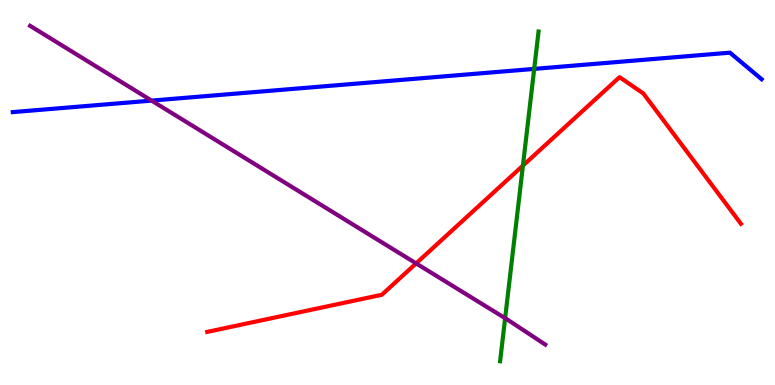[{'lines': ['blue', 'red'], 'intersections': []}, {'lines': ['green', 'red'], 'intersections': [{'x': 6.75, 'y': 5.7}]}, {'lines': ['purple', 'red'], 'intersections': [{'x': 5.37, 'y': 3.16}]}, {'lines': ['blue', 'green'], 'intersections': [{'x': 6.89, 'y': 8.21}]}, {'lines': ['blue', 'purple'], 'intersections': [{'x': 1.96, 'y': 7.39}]}, {'lines': ['green', 'purple'], 'intersections': [{'x': 6.52, 'y': 1.74}]}]